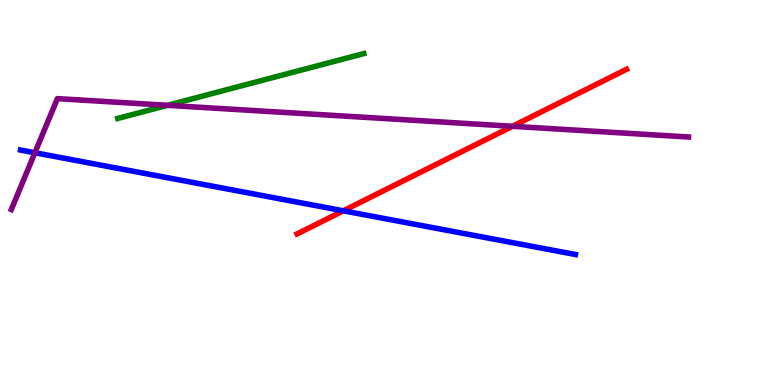[{'lines': ['blue', 'red'], 'intersections': [{'x': 4.43, 'y': 4.52}]}, {'lines': ['green', 'red'], 'intersections': []}, {'lines': ['purple', 'red'], 'intersections': [{'x': 6.61, 'y': 6.72}]}, {'lines': ['blue', 'green'], 'intersections': []}, {'lines': ['blue', 'purple'], 'intersections': [{'x': 0.451, 'y': 6.03}]}, {'lines': ['green', 'purple'], 'intersections': [{'x': 2.16, 'y': 7.26}]}]